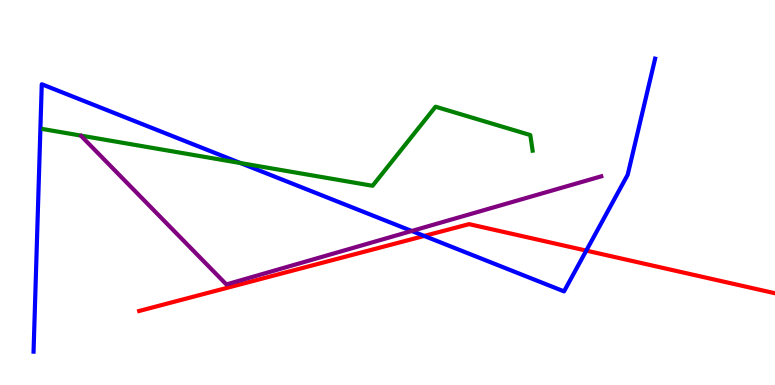[{'lines': ['blue', 'red'], 'intersections': [{'x': 5.47, 'y': 3.87}, {'x': 7.56, 'y': 3.49}]}, {'lines': ['green', 'red'], 'intersections': []}, {'lines': ['purple', 'red'], 'intersections': []}, {'lines': ['blue', 'green'], 'intersections': [{'x': 3.1, 'y': 5.76}]}, {'lines': ['blue', 'purple'], 'intersections': [{'x': 5.31, 'y': 4.0}]}, {'lines': ['green', 'purple'], 'intersections': []}]